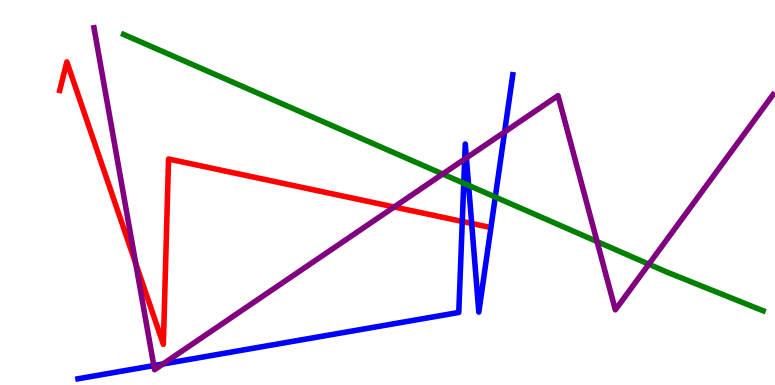[{'lines': ['blue', 'red'], 'intersections': [{'x': 5.96, 'y': 4.25}, {'x': 6.09, 'y': 4.2}]}, {'lines': ['green', 'red'], 'intersections': []}, {'lines': ['purple', 'red'], 'intersections': [{'x': 1.75, 'y': 3.16}, {'x': 5.09, 'y': 4.62}]}, {'lines': ['blue', 'green'], 'intersections': [{'x': 5.98, 'y': 5.24}, {'x': 6.05, 'y': 5.19}, {'x': 6.39, 'y': 4.88}]}, {'lines': ['blue', 'purple'], 'intersections': [{'x': 1.98, 'y': 0.504}, {'x': 2.1, 'y': 0.546}, {'x': 6.0, 'y': 5.87}, {'x': 6.02, 'y': 5.9}, {'x': 6.51, 'y': 6.57}]}, {'lines': ['green', 'purple'], 'intersections': [{'x': 5.71, 'y': 5.48}, {'x': 7.7, 'y': 3.73}, {'x': 8.37, 'y': 3.14}]}]